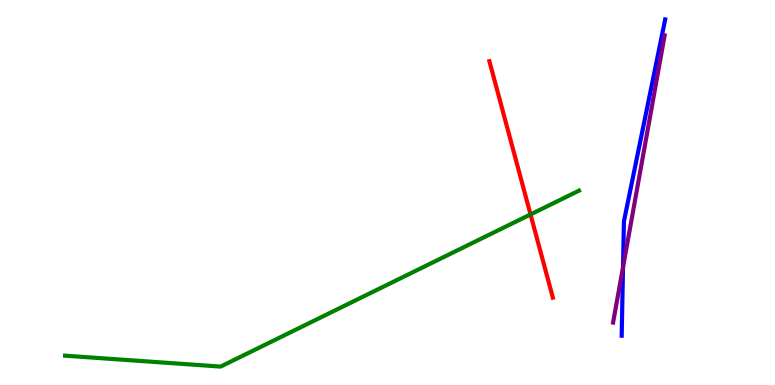[{'lines': ['blue', 'red'], 'intersections': []}, {'lines': ['green', 'red'], 'intersections': [{'x': 6.85, 'y': 4.43}]}, {'lines': ['purple', 'red'], 'intersections': []}, {'lines': ['blue', 'green'], 'intersections': []}, {'lines': ['blue', 'purple'], 'intersections': [{'x': 8.04, 'y': 3.06}]}, {'lines': ['green', 'purple'], 'intersections': []}]